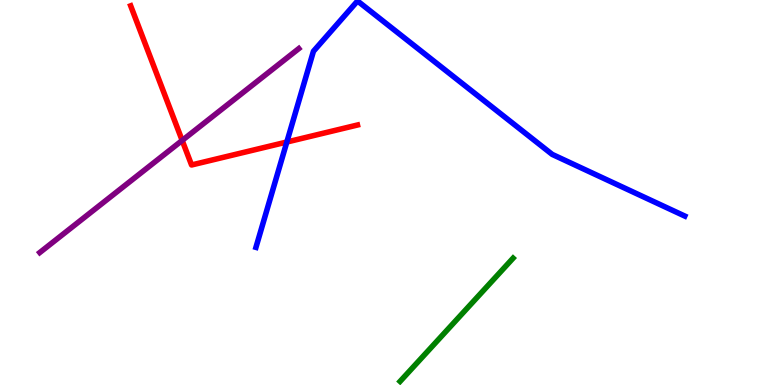[{'lines': ['blue', 'red'], 'intersections': [{'x': 3.7, 'y': 6.31}]}, {'lines': ['green', 'red'], 'intersections': []}, {'lines': ['purple', 'red'], 'intersections': [{'x': 2.35, 'y': 6.35}]}, {'lines': ['blue', 'green'], 'intersections': []}, {'lines': ['blue', 'purple'], 'intersections': []}, {'lines': ['green', 'purple'], 'intersections': []}]